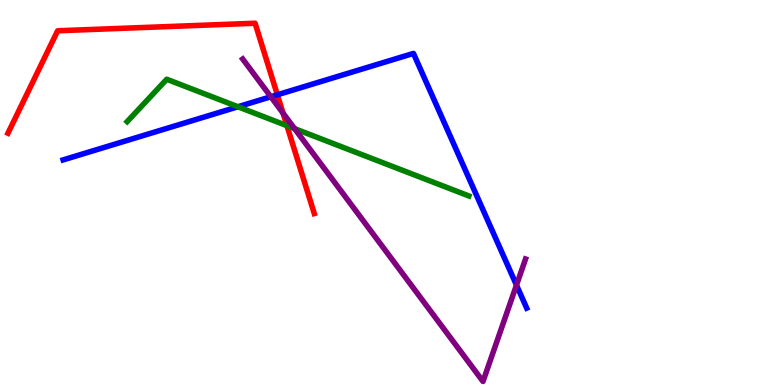[{'lines': ['blue', 'red'], 'intersections': [{'x': 3.58, 'y': 7.54}]}, {'lines': ['green', 'red'], 'intersections': [{'x': 3.7, 'y': 6.74}]}, {'lines': ['purple', 'red'], 'intersections': [{'x': 3.65, 'y': 7.06}]}, {'lines': ['blue', 'green'], 'intersections': [{'x': 3.07, 'y': 7.23}]}, {'lines': ['blue', 'purple'], 'intersections': [{'x': 3.49, 'y': 7.49}, {'x': 6.66, 'y': 2.59}]}, {'lines': ['green', 'purple'], 'intersections': [{'x': 3.8, 'y': 6.66}]}]